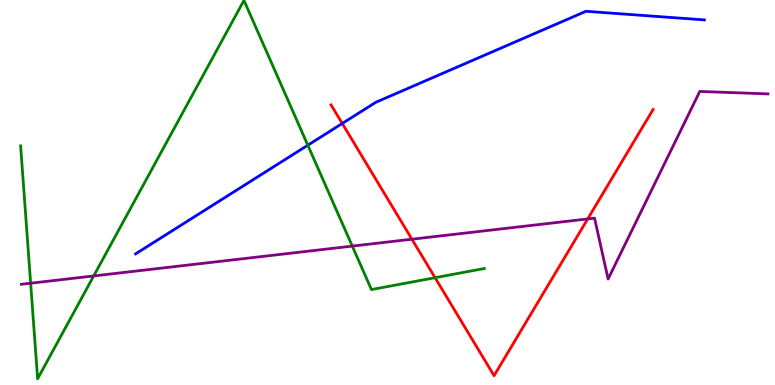[{'lines': ['blue', 'red'], 'intersections': [{'x': 4.42, 'y': 6.79}]}, {'lines': ['green', 'red'], 'intersections': [{'x': 5.61, 'y': 2.79}]}, {'lines': ['purple', 'red'], 'intersections': [{'x': 5.31, 'y': 3.79}, {'x': 7.58, 'y': 4.31}]}, {'lines': ['blue', 'green'], 'intersections': [{'x': 3.97, 'y': 6.23}]}, {'lines': ['blue', 'purple'], 'intersections': []}, {'lines': ['green', 'purple'], 'intersections': [{'x': 0.395, 'y': 2.64}, {'x': 1.21, 'y': 2.83}, {'x': 4.55, 'y': 3.61}]}]